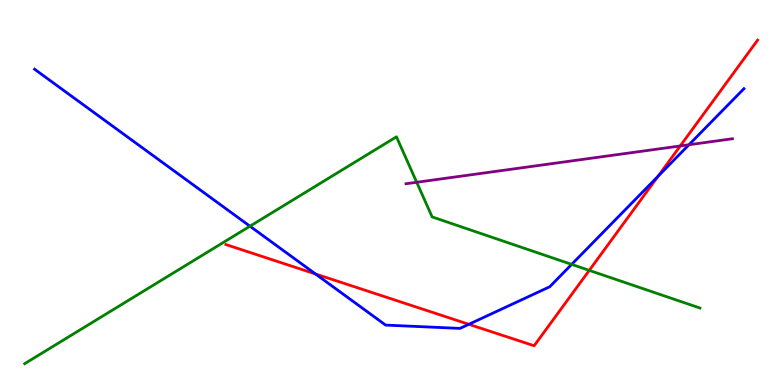[{'lines': ['blue', 'red'], 'intersections': [{'x': 4.07, 'y': 2.88}, {'x': 6.05, 'y': 1.58}, {'x': 8.49, 'y': 5.42}]}, {'lines': ['green', 'red'], 'intersections': [{'x': 7.6, 'y': 2.98}]}, {'lines': ['purple', 'red'], 'intersections': [{'x': 8.78, 'y': 6.21}]}, {'lines': ['blue', 'green'], 'intersections': [{'x': 3.23, 'y': 4.12}, {'x': 7.38, 'y': 3.13}]}, {'lines': ['blue', 'purple'], 'intersections': [{'x': 8.89, 'y': 6.24}]}, {'lines': ['green', 'purple'], 'intersections': [{'x': 5.38, 'y': 5.27}]}]